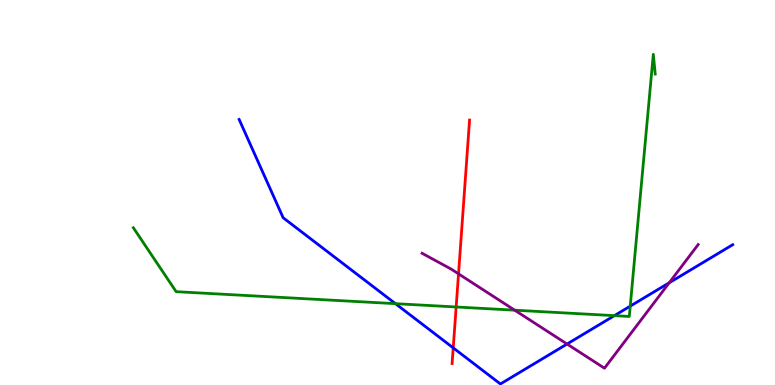[{'lines': ['blue', 'red'], 'intersections': [{'x': 5.85, 'y': 0.965}]}, {'lines': ['green', 'red'], 'intersections': [{'x': 5.89, 'y': 2.03}]}, {'lines': ['purple', 'red'], 'intersections': [{'x': 5.92, 'y': 2.89}]}, {'lines': ['blue', 'green'], 'intersections': [{'x': 5.1, 'y': 2.11}, {'x': 7.93, 'y': 1.8}, {'x': 8.13, 'y': 2.05}]}, {'lines': ['blue', 'purple'], 'intersections': [{'x': 7.32, 'y': 1.06}, {'x': 8.63, 'y': 2.65}]}, {'lines': ['green', 'purple'], 'intersections': [{'x': 6.64, 'y': 1.94}]}]